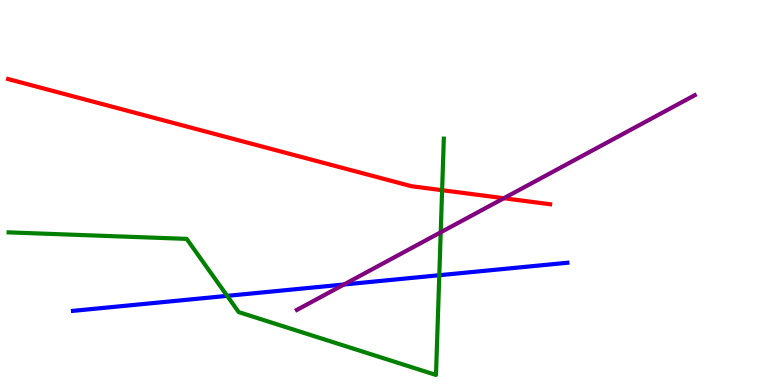[{'lines': ['blue', 'red'], 'intersections': []}, {'lines': ['green', 'red'], 'intersections': [{'x': 5.7, 'y': 5.06}]}, {'lines': ['purple', 'red'], 'intersections': [{'x': 6.5, 'y': 4.85}]}, {'lines': ['blue', 'green'], 'intersections': [{'x': 2.93, 'y': 2.32}, {'x': 5.67, 'y': 2.85}]}, {'lines': ['blue', 'purple'], 'intersections': [{'x': 4.44, 'y': 2.61}]}, {'lines': ['green', 'purple'], 'intersections': [{'x': 5.69, 'y': 3.97}]}]